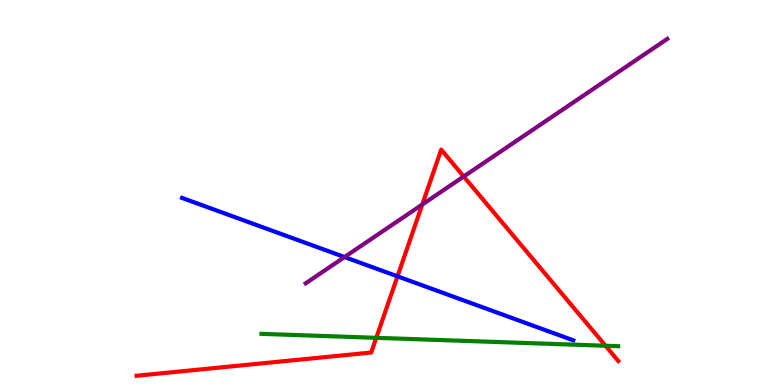[{'lines': ['blue', 'red'], 'intersections': [{'x': 5.13, 'y': 2.82}]}, {'lines': ['green', 'red'], 'intersections': [{'x': 4.86, 'y': 1.23}, {'x': 7.81, 'y': 1.02}]}, {'lines': ['purple', 'red'], 'intersections': [{'x': 5.45, 'y': 4.69}, {'x': 5.98, 'y': 5.42}]}, {'lines': ['blue', 'green'], 'intersections': []}, {'lines': ['blue', 'purple'], 'intersections': [{'x': 4.45, 'y': 3.32}]}, {'lines': ['green', 'purple'], 'intersections': []}]